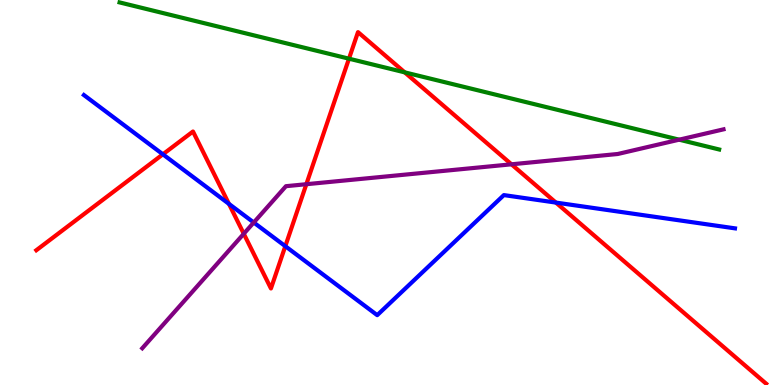[{'lines': ['blue', 'red'], 'intersections': [{'x': 2.1, 'y': 5.99}, {'x': 2.95, 'y': 4.7}, {'x': 3.68, 'y': 3.61}, {'x': 7.17, 'y': 4.74}]}, {'lines': ['green', 'red'], 'intersections': [{'x': 4.5, 'y': 8.48}, {'x': 5.22, 'y': 8.12}]}, {'lines': ['purple', 'red'], 'intersections': [{'x': 3.15, 'y': 3.93}, {'x': 3.95, 'y': 5.22}, {'x': 6.6, 'y': 5.73}]}, {'lines': ['blue', 'green'], 'intersections': []}, {'lines': ['blue', 'purple'], 'intersections': [{'x': 3.27, 'y': 4.22}]}, {'lines': ['green', 'purple'], 'intersections': [{'x': 8.76, 'y': 6.37}]}]